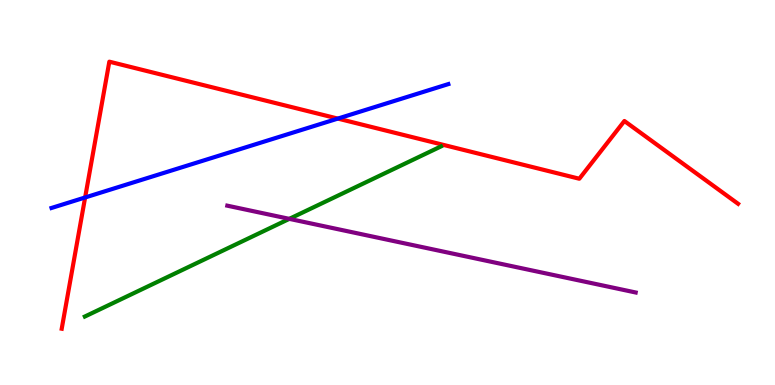[{'lines': ['blue', 'red'], 'intersections': [{'x': 1.1, 'y': 4.87}, {'x': 4.36, 'y': 6.92}]}, {'lines': ['green', 'red'], 'intersections': []}, {'lines': ['purple', 'red'], 'intersections': []}, {'lines': ['blue', 'green'], 'intersections': []}, {'lines': ['blue', 'purple'], 'intersections': []}, {'lines': ['green', 'purple'], 'intersections': [{'x': 3.73, 'y': 4.32}]}]